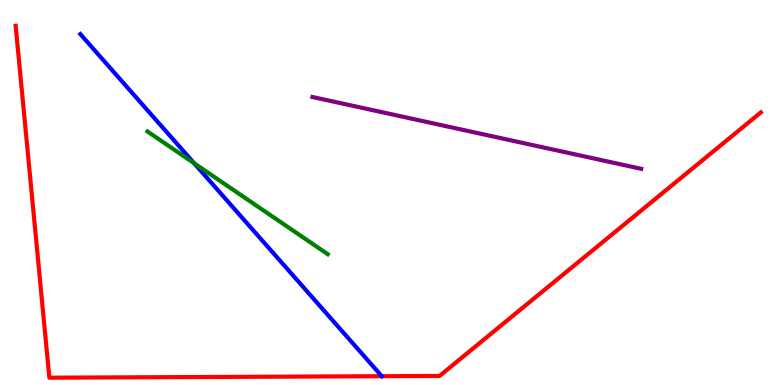[{'lines': ['blue', 'red'], 'intersections': [{'x': 4.93, 'y': 0.228}]}, {'lines': ['green', 'red'], 'intersections': []}, {'lines': ['purple', 'red'], 'intersections': []}, {'lines': ['blue', 'green'], 'intersections': [{'x': 2.51, 'y': 5.76}]}, {'lines': ['blue', 'purple'], 'intersections': []}, {'lines': ['green', 'purple'], 'intersections': []}]